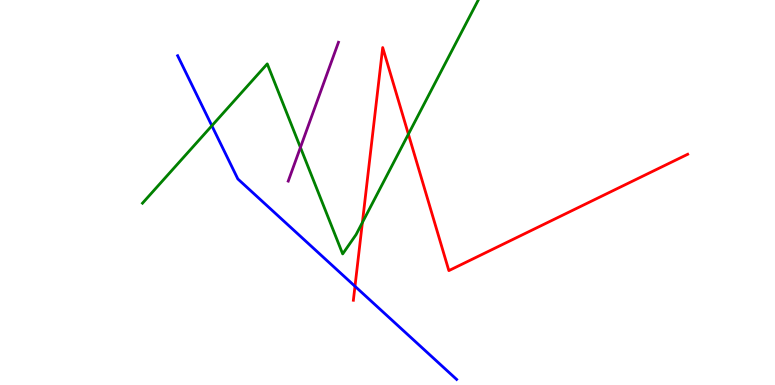[{'lines': ['blue', 'red'], 'intersections': [{'x': 4.58, 'y': 2.56}]}, {'lines': ['green', 'red'], 'intersections': [{'x': 4.68, 'y': 4.22}, {'x': 5.27, 'y': 6.52}]}, {'lines': ['purple', 'red'], 'intersections': []}, {'lines': ['blue', 'green'], 'intersections': [{'x': 2.73, 'y': 6.73}]}, {'lines': ['blue', 'purple'], 'intersections': []}, {'lines': ['green', 'purple'], 'intersections': [{'x': 3.88, 'y': 6.17}]}]